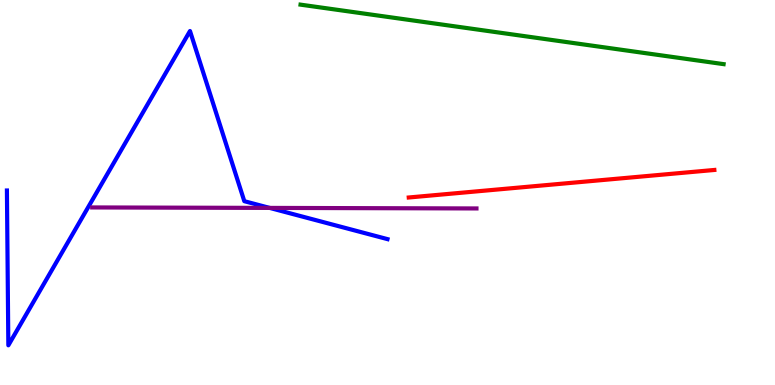[{'lines': ['blue', 'red'], 'intersections': []}, {'lines': ['green', 'red'], 'intersections': []}, {'lines': ['purple', 'red'], 'intersections': []}, {'lines': ['blue', 'green'], 'intersections': []}, {'lines': ['blue', 'purple'], 'intersections': [{'x': 3.48, 'y': 4.6}]}, {'lines': ['green', 'purple'], 'intersections': []}]